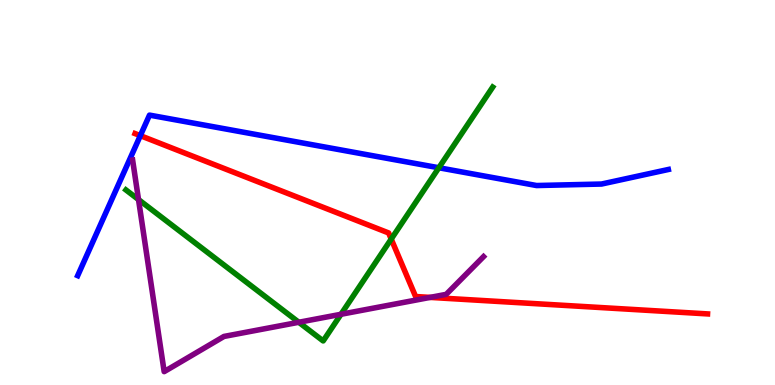[{'lines': ['blue', 'red'], 'intersections': [{'x': 1.81, 'y': 6.48}]}, {'lines': ['green', 'red'], 'intersections': [{'x': 5.05, 'y': 3.79}]}, {'lines': ['purple', 'red'], 'intersections': [{'x': 5.55, 'y': 2.28}]}, {'lines': ['blue', 'green'], 'intersections': [{'x': 5.66, 'y': 5.64}]}, {'lines': ['blue', 'purple'], 'intersections': []}, {'lines': ['green', 'purple'], 'intersections': [{'x': 1.79, 'y': 4.82}, {'x': 3.86, 'y': 1.63}, {'x': 4.4, 'y': 1.84}]}]